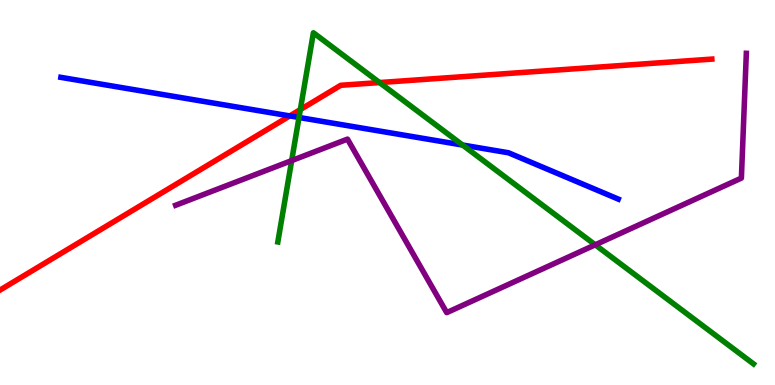[{'lines': ['blue', 'red'], 'intersections': [{'x': 3.74, 'y': 6.99}]}, {'lines': ['green', 'red'], 'intersections': [{'x': 3.88, 'y': 7.15}, {'x': 4.9, 'y': 7.86}]}, {'lines': ['purple', 'red'], 'intersections': []}, {'lines': ['blue', 'green'], 'intersections': [{'x': 3.86, 'y': 6.95}, {'x': 5.97, 'y': 6.23}]}, {'lines': ['blue', 'purple'], 'intersections': []}, {'lines': ['green', 'purple'], 'intersections': [{'x': 3.76, 'y': 5.83}, {'x': 7.68, 'y': 3.64}]}]